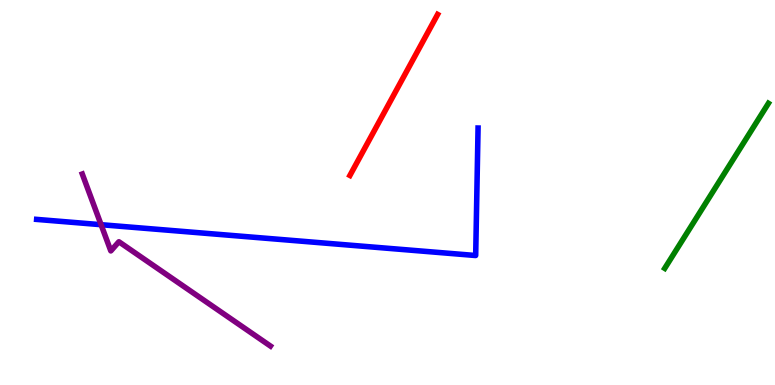[{'lines': ['blue', 'red'], 'intersections': []}, {'lines': ['green', 'red'], 'intersections': []}, {'lines': ['purple', 'red'], 'intersections': []}, {'lines': ['blue', 'green'], 'intersections': []}, {'lines': ['blue', 'purple'], 'intersections': [{'x': 1.3, 'y': 4.16}]}, {'lines': ['green', 'purple'], 'intersections': []}]